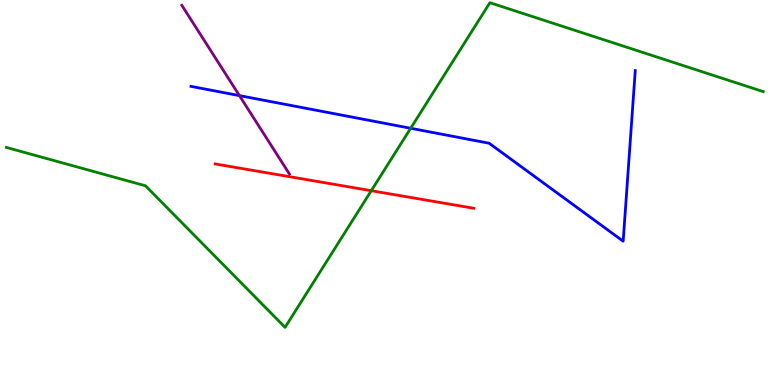[{'lines': ['blue', 'red'], 'intersections': []}, {'lines': ['green', 'red'], 'intersections': [{'x': 4.79, 'y': 5.05}]}, {'lines': ['purple', 'red'], 'intersections': []}, {'lines': ['blue', 'green'], 'intersections': [{'x': 5.3, 'y': 6.67}]}, {'lines': ['blue', 'purple'], 'intersections': [{'x': 3.09, 'y': 7.52}]}, {'lines': ['green', 'purple'], 'intersections': []}]